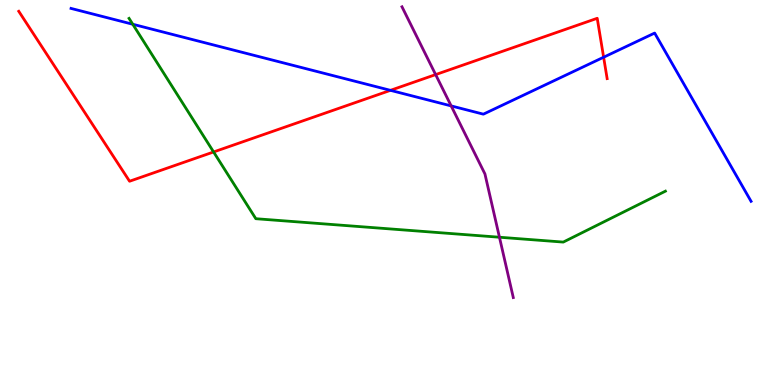[{'lines': ['blue', 'red'], 'intersections': [{'x': 5.04, 'y': 7.65}, {'x': 7.79, 'y': 8.51}]}, {'lines': ['green', 'red'], 'intersections': [{'x': 2.76, 'y': 6.05}]}, {'lines': ['purple', 'red'], 'intersections': [{'x': 5.62, 'y': 8.06}]}, {'lines': ['blue', 'green'], 'intersections': [{'x': 1.71, 'y': 9.37}]}, {'lines': ['blue', 'purple'], 'intersections': [{'x': 5.82, 'y': 7.25}]}, {'lines': ['green', 'purple'], 'intersections': [{'x': 6.44, 'y': 3.84}]}]